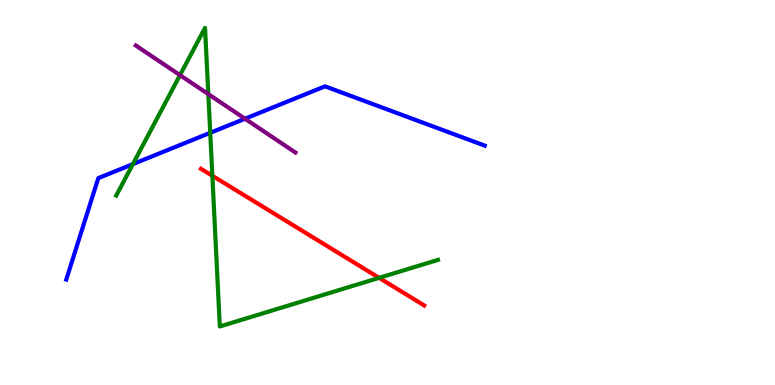[{'lines': ['blue', 'red'], 'intersections': []}, {'lines': ['green', 'red'], 'intersections': [{'x': 2.74, 'y': 5.43}, {'x': 4.89, 'y': 2.78}]}, {'lines': ['purple', 'red'], 'intersections': []}, {'lines': ['blue', 'green'], 'intersections': [{'x': 1.71, 'y': 5.74}, {'x': 2.71, 'y': 6.55}]}, {'lines': ['blue', 'purple'], 'intersections': [{'x': 3.16, 'y': 6.92}]}, {'lines': ['green', 'purple'], 'intersections': [{'x': 2.32, 'y': 8.05}, {'x': 2.69, 'y': 7.56}]}]